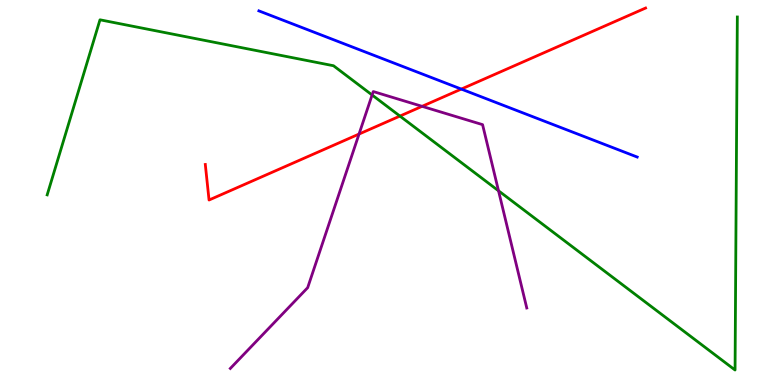[{'lines': ['blue', 'red'], 'intersections': [{'x': 5.95, 'y': 7.69}]}, {'lines': ['green', 'red'], 'intersections': [{'x': 5.16, 'y': 6.99}]}, {'lines': ['purple', 'red'], 'intersections': [{'x': 4.63, 'y': 6.52}, {'x': 5.45, 'y': 7.24}]}, {'lines': ['blue', 'green'], 'intersections': []}, {'lines': ['blue', 'purple'], 'intersections': []}, {'lines': ['green', 'purple'], 'intersections': [{'x': 4.8, 'y': 7.53}, {'x': 6.43, 'y': 5.04}]}]